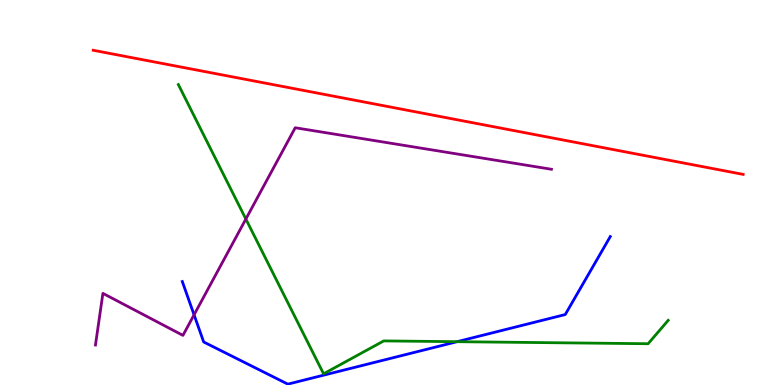[{'lines': ['blue', 'red'], 'intersections': []}, {'lines': ['green', 'red'], 'intersections': []}, {'lines': ['purple', 'red'], 'intersections': []}, {'lines': ['blue', 'green'], 'intersections': [{'x': 5.9, 'y': 1.12}]}, {'lines': ['blue', 'purple'], 'intersections': [{'x': 2.5, 'y': 1.82}]}, {'lines': ['green', 'purple'], 'intersections': [{'x': 3.17, 'y': 4.31}]}]